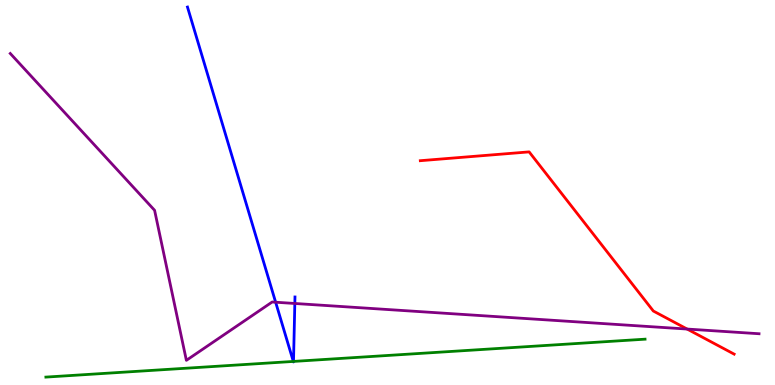[{'lines': ['blue', 'red'], 'intersections': []}, {'lines': ['green', 'red'], 'intersections': []}, {'lines': ['purple', 'red'], 'intersections': [{'x': 8.87, 'y': 1.45}]}, {'lines': ['blue', 'green'], 'intersections': [{'x': 3.78, 'y': 0.612}, {'x': 3.79, 'y': 0.612}]}, {'lines': ['blue', 'purple'], 'intersections': [{'x': 3.56, 'y': 2.15}, {'x': 3.8, 'y': 2.12}]}, {'lines': ['green', 'purple'], 'intersections': []}]